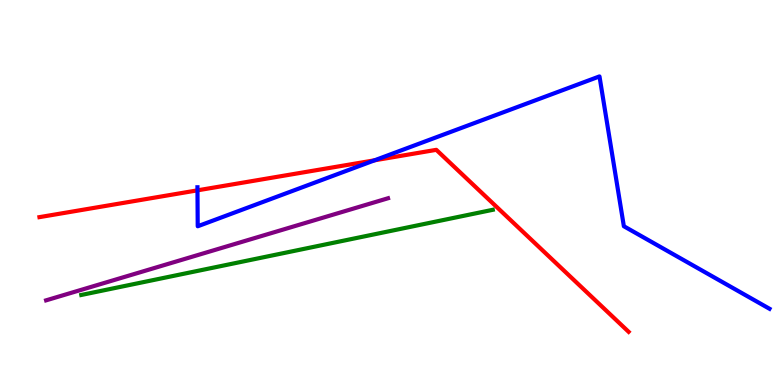[{'lines': ['blue', 'red'], 'intersections': [{'x': 2.55, 'y': 5.06}, {'x': 4.83, 'y': 5.84}]}, {'lines': ['green', 'red'], 'intersections': []}, {'lines': ['purple', 'red'], 'intersections': []}, {'lines': ['blue', 'green'], 'intersections': []}, {'lines': ['blue', 'purple'], 'intersections': []}, {'lines': ['green', 'purple'], 'intersections': []}]